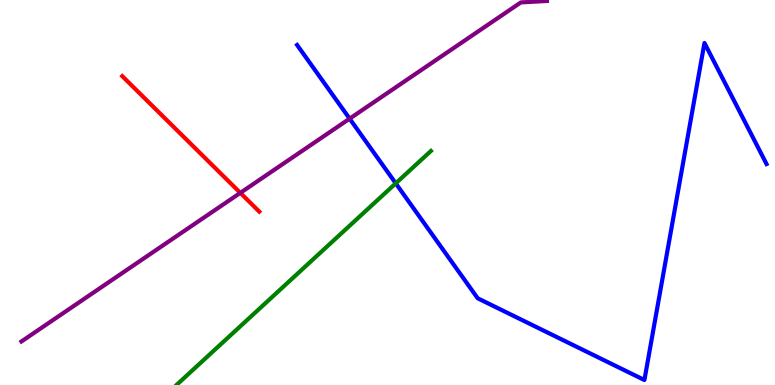[{'lines': ['blue', 'red'], 'intersections': []}, {'lines': ['green', 'red'], 'intersections': []}, {'lines': ['purple', 'red'], 'intersections': [{'x': 3.1, 'y': 4.99}]}, {'lines': ['blue', 'green'], 'intersections': [{'x': 5.11, 'y': 5.24}]}, {'lines': ['blue', 'purple'], 'intersections': [{'x': 4.51, 'y': 6.92}]}, {'lines': ['green', 'purple'], 'intersections': []}]